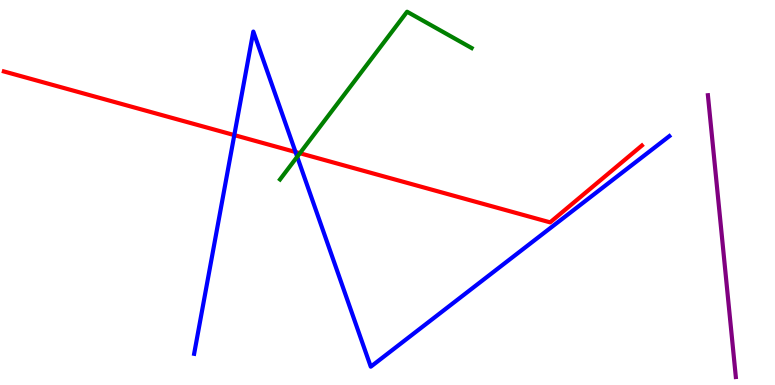[{'lines': ['blue', 'red'], 'intersections': [{'x': 3.02, 'y': 6.49}, {'x': 3.81, 'y': 6.05}]}, {'lines': ['green', 'red'], 'intersections': [{'x': 3.87, 'y': 6.02}]}, {'lines': ['purple', 'red'], 'intersections': []}, {'lines': ['blue', 'green'], 'intersections': [{'x': 3.83, 'y': 5.93}]}, {'lines': ['blue', 'purple'], 'intersections': []}, {'lines': ['green', 'purple'], 'intersections': []}]